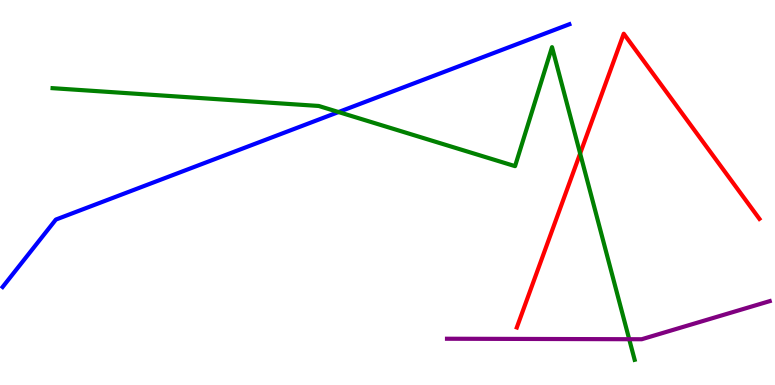[{'lines': ['blue', 'red'], 'intersections': []}, {'lines': ['green', 'red'], 'intersections': [{'x': 7.49, 'y': 6.01}]}, {'lines': ['purple', 'red'], 'intersections': []}, {'lines': ['blue', 'green'], 'intersections': [{'x': 4.37, 'y': 7.09}]}, {'lines': ['blue', 'purple'], 'intersections': []}, {'lines': ['green', 'purple'], 'intersections': [{'x': 8.12, 'y': 1.19}]}]